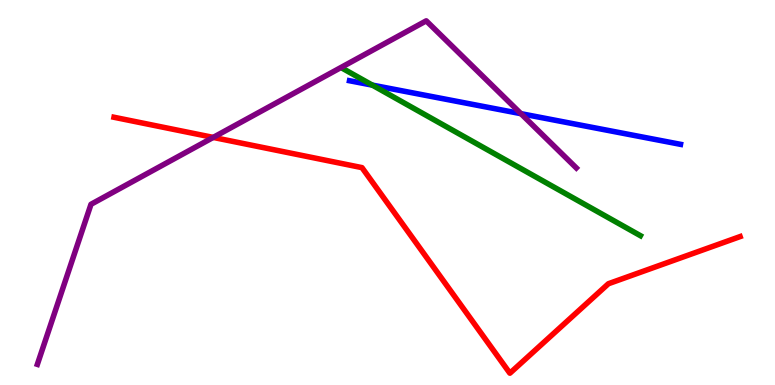[{'lines': ['blue', 'red'], 'intersections': []}, {'lines': ['green', 'red'], 'intersections': []}, {'lines': ['purple', 'red'], 'intersections': [{'x': 2.75, 'y': 6.43}]}, {'lines': ['blue', 'green'], 'intersections': [{'x': 4.8, 'y': 7.79}]}, {'lines': ['blue', 'purple'], 'intersections': [{'x': 6.72, 'y': 7.05}]}, {'lines': ['green', 'purple'], 'intersections': []}]